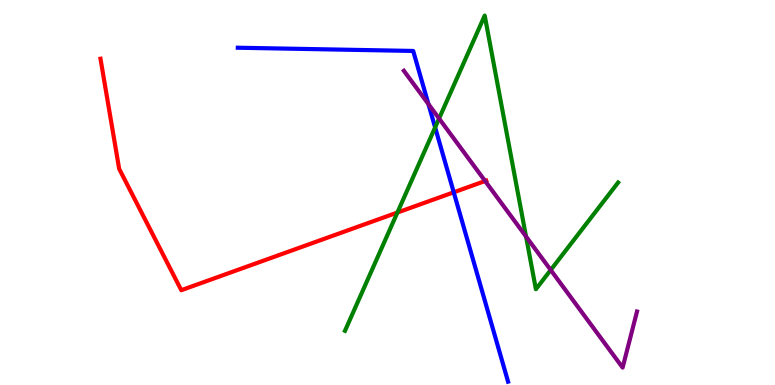[{'lines': ['blue', 'red'], 'intersections': [{'x': 5.85, 'y': 5.01}]}, {'lines': ['green', 'red'], 'intersections': [{'x': 5.13, 'y': 4.48}]}, {'lines': ['purple', 'red'], 'intersections': [{'x': 6.26, 'y': 5.3}]}, {'lines': ['blue', 'green'], 'intersections': [{'x': 5.61, 'y': 6.69}]}, {'lines': ['blue', 'purple'], 'intersections': [{'x': 5.53, 'y': 7.3}]}, {'lines': ['green', 'purple'], 'intersections': [{'x': 5.67, 'y': 6.92}, {'x': 6.79, 'y': 3.86}, {'x': 7.11, 'y': 2.99}]}]